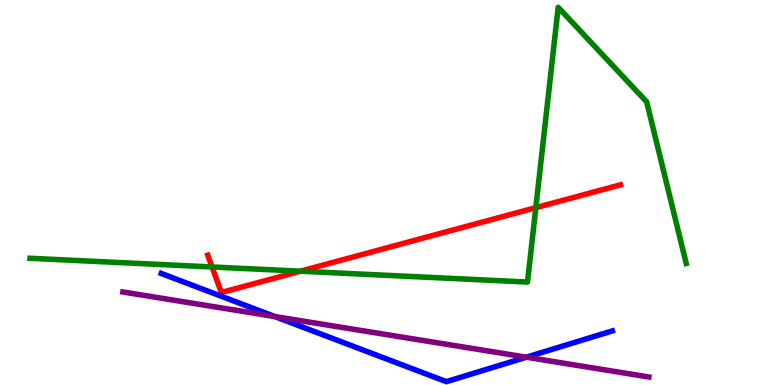[{'lines': ['blue', 'red'], 'intersections': []}, {'lines': ['green', 'red'], 'intersections': [{'x': 2.74, 'y': 3.07}, {'x': 3.88, 'y': 2.96}, {'x': 6.91, 'y': 4.61}]}, {'lines': ['purple', 'red'], 'intersections': []}, {'lines': ['blue', 'green'], 'intersections': []}, {'lines': ['blue', 'purple'], 'intersections': [{'x': 3.55, 'y': 1.78}, {'x': 6.79, 'y': 0.722}]}, {'lines': ['green', 'purple'], 'intersections': []}]